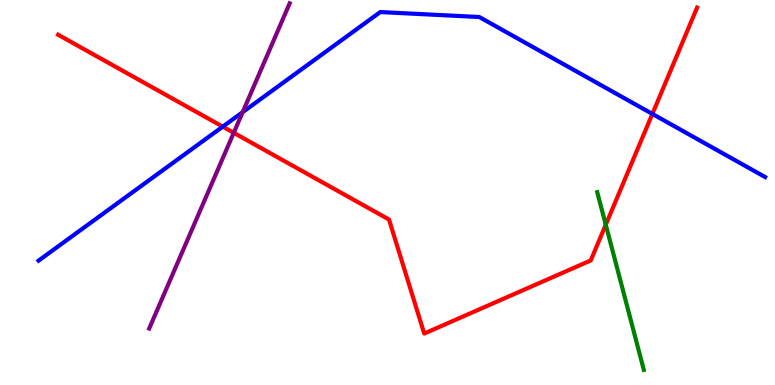[{'lines': ['blue', 'red'], 'intersections': [{'x': 2.87, 'y': 6.71}, {'x': 8.42, 'y': 7.04}]}, {'lines': ['green', 'red'], 'intersections': [{'x': 7.82, 'y': 4.16}]}, {'lines': ['purple', 'red'], 'intersections': [{'x': 3.02, 'y': 6.55}]}, {'lines': ['blue', 'green'], 'intersections': []}, {'lines': ['blue', 'purple'], 'intersections': [{'x': 3.13, 'y': 7.09}]}, {'lines': ['green', 'purple'], 'intersections': []}]